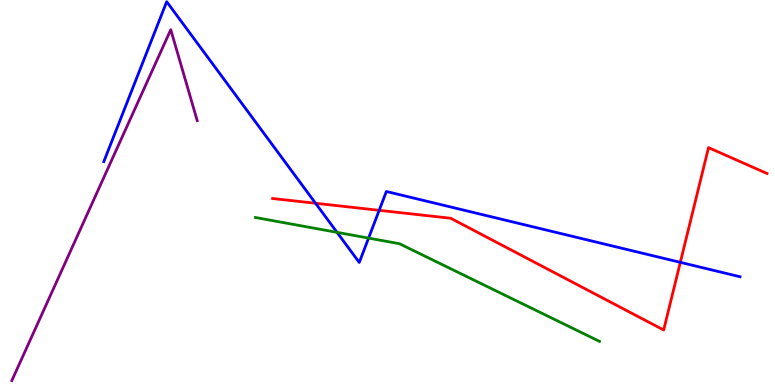[{'lines': ['blue', 'red'], 'intersections': [{'x': 4.07, 'y': 4.72}, {'x': 4.89, 'y': 4.54}, {'x': 8.78, 'y': 3.19}]}, {'lines': ['green', 'red'], 'intersections': []}, {'lines': ['purple', 'red'], 'intersections': []}, {'lines': ['blue', 'green'], 'intersections': [{'x': 4.35, 'y': 3.96}, {'x': 4.76, 'y': 3.82}]}, {'lines': ['blue', 'purple'], 'intersections': []}, {'lines': ['green', 'purple'], 'intersections': []}]